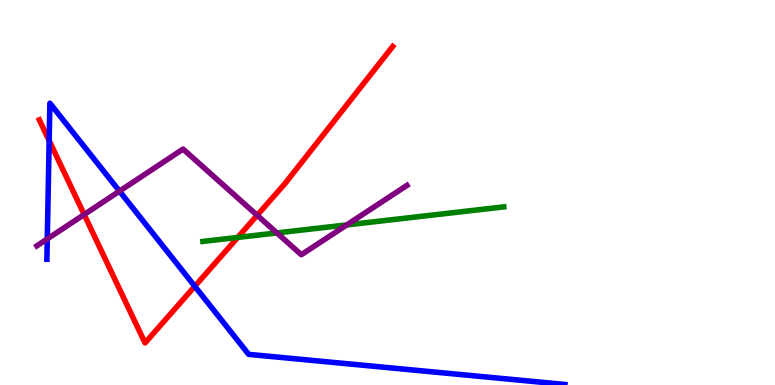[{'lines': ['blue', 'red'], 'intersections': [{'x': 0.634, 'y': 6.35}, {'x': 2.51, 'y': 2.56}]}, {'lines': ['green', 'red'], 'intersections': [{'x': 3.07, 'y': 3.83}]}, {'lines': ['purple', 'red'], 'intersections': [{'x': 1.09, 'y': 4.43}, {'x': 3.32, 'y': 4.41}]}, {'lines': ['blue', 'green'], 'intersections': []}, {'lines': ['blue', 'purple'], 'intersections': [{'x': 0.61, 'y': 3.79}, {'x': 1.54, 'y': 5.04}]}, {'lines': ['green', 'purple'], 'intersections': [{'x': 3.57, 'y': 3.95}, {'x': 4.47, 'y': 4.16}]}]